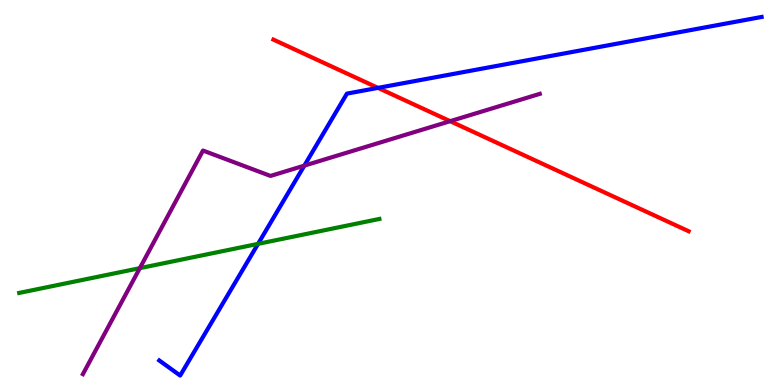[{'lines': ['blue', 'red'], 'intersections': [{'x': 4.88, 'y': 7.72}]}, {'lines': ['green', 'red'], 'intersections': []}, {'lines': ['purple', 'red'], 'intersections': [{'x': 5.81, 'y': 6.85}]}, {'lines': ['blue', 'green'], 'intersections': [{'x': 3.33, 'y': 3.67}]}, {'lines': ['blue', 'purple'], 'intersections': [{'x': 3.93, 'y': 5.7}]}, {'lines': ['green', 'purple'], 'intersections': [{'x': 1.8, 'y': 3.03}]}]